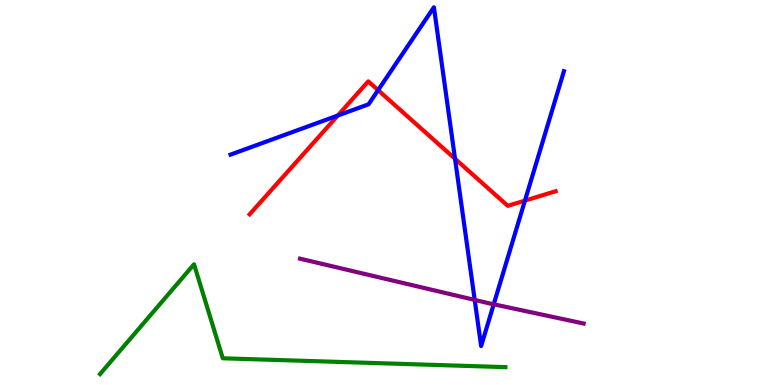[{'lines': ['blue', 'red'], 'intersections': [{'x': 4.36, 'y': 7.0}, {'x': 4.88, 'y': 7.66}, {'x': 5.87, 'y': 5.88}, {'x': 6.77, 'y': 4.79}]}, {'lines': ['green', 'red'], 'intersections': []}, {'lines': ['purple', 'red'], 'intersections': []}, {'lines': ['blue', 'green'], 'intersections': []}, {'lines': ['blue', 'purple'], 'intersections': [{'x': 6.13, 'y': 2.21}, {'x': 6.37, 'y': 2.1}]}, {'lines': ['green', 'purple'], 'intersections': []}]